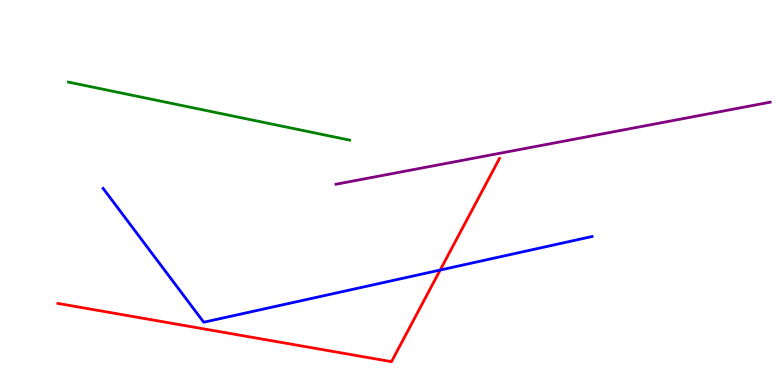[{'lines': ['blue', 'red'], 'intersections': [{'x': 5.68, 'y': 2.99}]}, {'lines': ['green', 'red'], 'intersections': []}, {'lines': ['purple', 'red'], 'intersections': []}, {'lines': ['blue', 'green'], 'intersections': []}, {'lines': ['blue', 'purple'], 'intersections': []}, {'lines': ['green', 'purple'], 'intersections': []}]